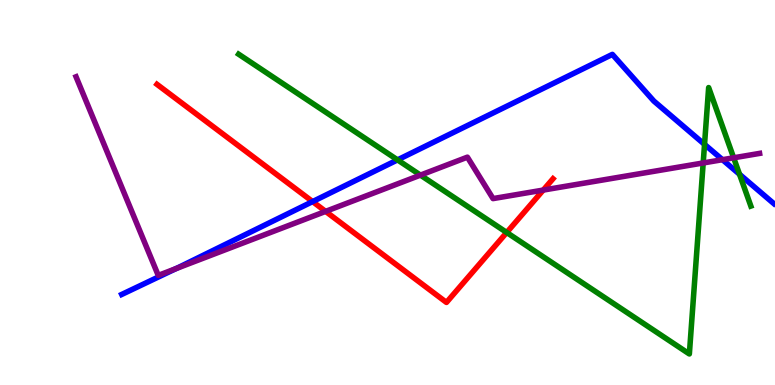[{'lines': ['blue', 'red'], 'intersections': [{'x': 4.03, 'y': 4.76}]}, {'lines': ['green', 'red'], 'intersections': [{'x': 6.54, 'y': 3.96}]}, {'lines': ['purple', 'red'], 'intersections': [{'x': 4.2, 'y': 4.51}, {'x': 7.01, 'y': 5.06}]}, {'lines': ['blue', 'green'], 'intersections': [{'x': 5.13, 'y': 5.85}, {'x': 9.09, 'y': 6.25}, {'x': 9.54, 'y': 5.47}]}, {'lines': ['blue', 'purple'], 'intersections': [{'x': 2.27, 'y': 3.02}, {'x': 9.32, 'y': 5.85}]}, {'lines': ['green', 'purple'], 'intersections': [{'x': 5.43, 'y': 5.45}, {'x': 9.07, 'y': 5.77}, {'x': 9.47, 'y': 5.9}]}]